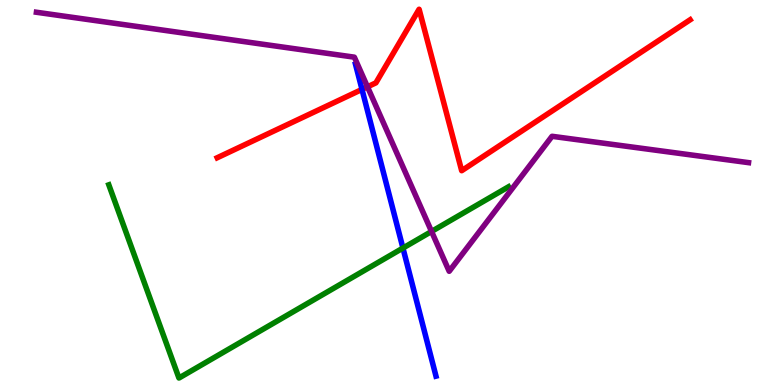[{'lines': ['blue', 'red'], 'intersections': [{'x': 4.67, 'y': 7.68}]}, {'lines': ['green', 'red'], 'intersections': []}, {'lines': ['purple', 'red'], 'intersections': [{'x': 4.74, 'y': 7.74}]}, {'lines': ['blue', 'green'], 'intersections': [{'x': 5.2, 'y': 3.56}]}, {'lines': ['blue', 'purple'], 'intersections': []}, {'lines': ['green', 'purple'], 'intersections': [{'x': 5.57, 'y': 3.99}]}]